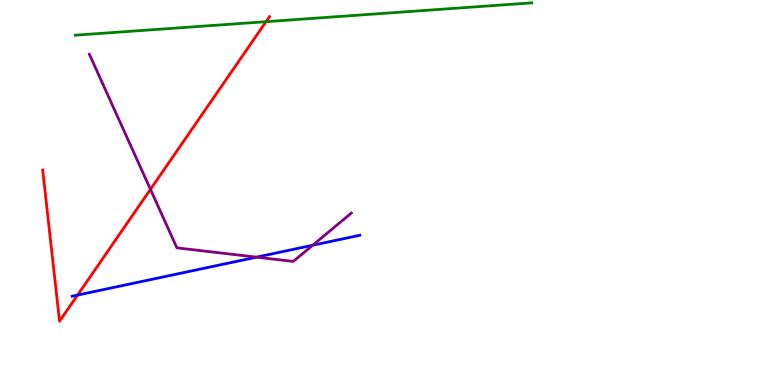[{'lines': ['blue', 'red'], 'intersections': [{'x': 1.0, 'y': 2.34}]}, {'lines': ['green', 'red'], 'intersections': [{'x': 3.43, 'y': 9.44}]}, {'lines': ['purple', 'red'], 'intersections': [{'x': 1.94, 'y': 5.08}]}, {'lines': ['blue', 'green'], 'intersections': []}, {'lines': ['blue', 'purple'], 'intersections': [{'x': 3.31, 'y': 3.32}, {'x': 4.03, 'y': 3.63}]}, {'lines': ['green', 'purple'], 'intersections': []}]